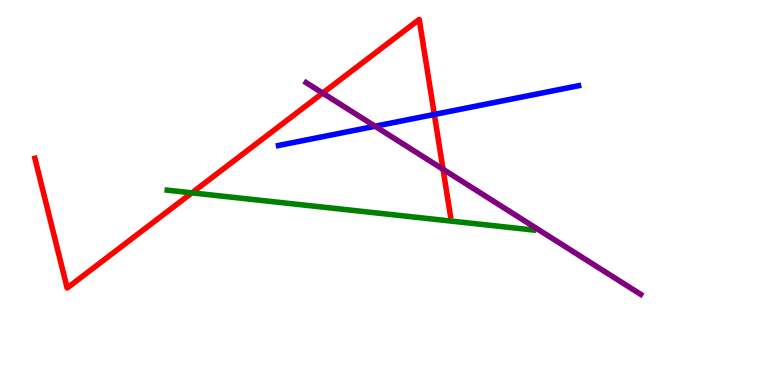[{'lines': ['blue', 'red'], 'intersections': [{'x': 5.6, 'y': 7.03}]}, {'lines': ['green', 'red'], 'intersections': [{'x': 2.48, 'y': 4.99}]}, {'lines': ['purple', 'red'], 'intersections': [{'x': 4.16, 'y': 7.58}, {'x': 5.72, 'y': 5.6}]}, {'lines': ['blue', 'green'], 'intersections': []}, {'lines': ['blue', 'purple'], 'intersections': [{'x': 4.84, 'y': 6.72}]}, {'lines': ['green', 'purple'], 'intersections': []}]